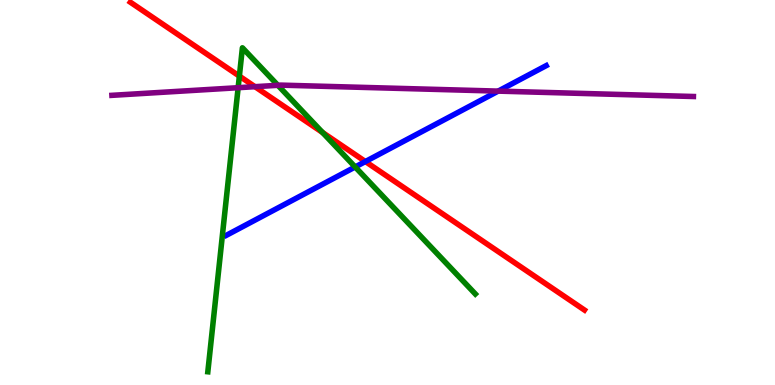[{'lines': ['blue', 'red'], 'intersections': [{'x': 4.71, 'y': 5.8}]}, {'lines': ['green', 'red'], 'intersections': [{'x': 3.09, 'y': 8.02}, {'x': 4.16, 'y': 6.56}]}, {'lines': ['purple', 'red'], 'intersections': [{'x': 3.29, 'y': 7.75}]}, {'lines': ['blue', 'green'], 'intersections': [{'x': 4.58, 'y': 5.66}]}, {'lines': ['blue', 'purple'], 'intersections': [{'x': 6.43, 'y': 7.63}]}, {'lines': ['green', 'purple'], 'intersections': [{'x': 3.07, 'y': 7.72}, {'x': 3.59, 'y': 7.78}]}]